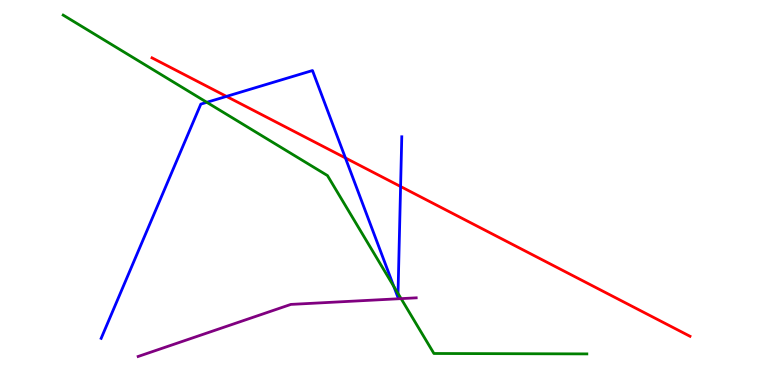[{'lines': ['blue', 'red'], 'intersections': [{'x': 2.92, 'y': 7.5}, {'x': 4.46, 'y': 5.9}, {'x': 5.17, 'y': 5.16}]}, {'lines': ['green', 'red'], 'intersections': []}, {'lines': ['purple', 'red'], 'intersections': []}, {'lines': ['blue', 'green'], 'intersections': [{'x': 2.67, 'y': 7.34}, {'x': 5.08, 'y': 2.56}, {'x': 5.14, 'y': 2.38}]}, {'lines': ['blue', 'purple'], 'intersections': []}, {'lines': ['green', 'purple'], 'intersections': [{'x': 5.18, 'y': 2.24}]}]